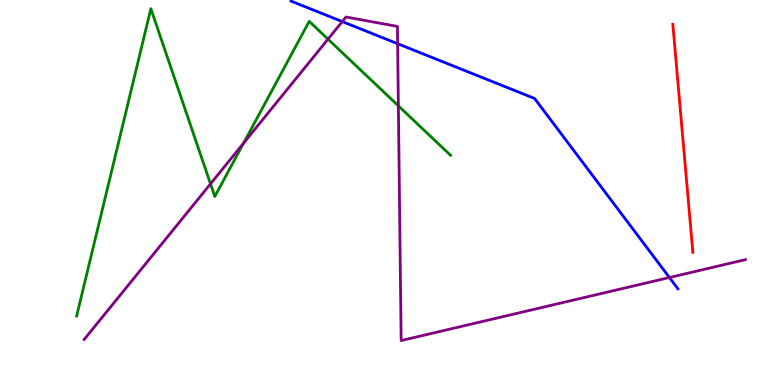[{'lines': ['blue', 'red'], 'intersections': []}, {'lines': ['green', 'red'], 'intersections': []}, {'lines': ['purple', 'red'], 'intersections': []}, {'lines': ['blue', 'green'], 'intersections': []}, {'lines': ['blue', 'purple'], 'intersections': [{'x': 4.42, 'y': 9.44}, {'x': 5.13, 'y': 8.86}, {'x': 8.64, 'y': 2.79}]}, {'lines': ['green', 'purple'], 'intersections': [{'x': 2.72, 'y': 5.22}, {'x': 3.14, 'y': 6.28}, {'x': 4.23, 'y': 8.98}, {'x': 5.14, 'y': 7.25}]}]